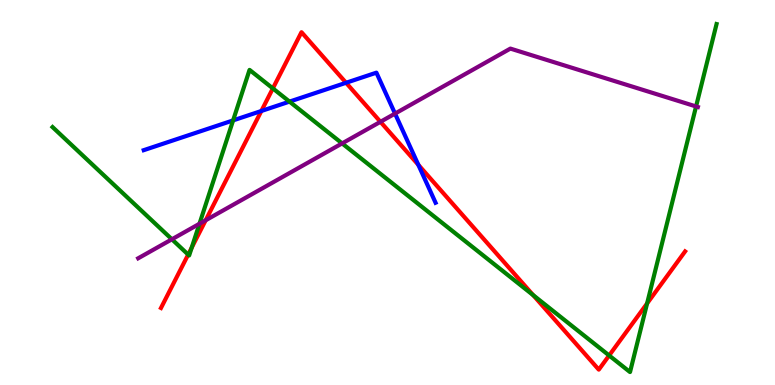[{'lines': ['blue', 'red'], 'intersections': [{'x': 3.37, 'y': 7.12}, {'x': 4.47, 'y': 7.85}, {'x': 5.4, 'y': 5.72}]}, {'lines': ['green', 'red'], 'intersections': [{'x': 2.43, 'y': 3.39}, {'x': 2.47, 'y': 3.57}, {'x': 3.52, 'y': 7.7}, {'x': 6.88, 'y': 2.34}, {'x': 7.86, 'y': 0.767}, {'x': 8.35, 'y': 2.12}]}, {'lines': ['purple', 'red'], 'intersections': [{'x': 2.65, 'y': 4.28}, {'x': 4.91, 'y': 6.84}]}, {'lines': ['blue', 'green'], 'intersections': [{'x': 3.01, 'y': 6.87}, {'x': 3.74, 'y': 7.36}]}, {'lines': ['blue', 'purple'], 'intersections': [{'x': 5.1, 'y': 7.05}]}, {'lines': ['green', 'purple'], 'intersections': [{'x': 2.22, 'y': 3.78}, {'x': 2.57, 'y': 4.19}, {'x': 4.41, 'y': 6.28}, {'x': 8.98, 'y': 7.23}]}]